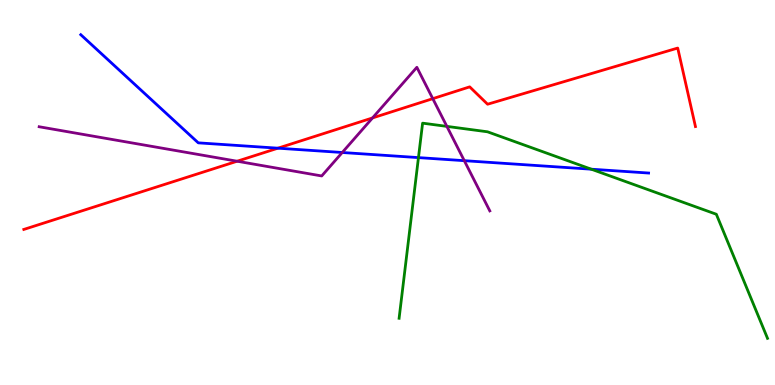[{'lines': ['blue', 'red'], 'intersections': [{'x': 3.59, 'y': 6.15}]}, {'lines': ['green', 'red'], 'intersections': []}, {'lines': ['purple', 'red'], 'intersections': [{'x': 3.06, 'y': 5.81}, {'x': 4.81, 'y': 6.94}, {'x': 5.58, 'y': 7.44}]}, {'lines': ['blue', 'green'], 'intersections': [{'x': 5.4, 'y': 5.91}, {'x': 7.63, 'y': 5.61}]}, {'lines': ['blue', 'purple'], 'intersections': [{'x': 4.42, 'y': 6.04}, {'x': 5.99, 'y': 5.83}]}, {'lines': ['green', 'purple'], 'intersections': [{'x': 5.77, 'y': 6.72}]}]